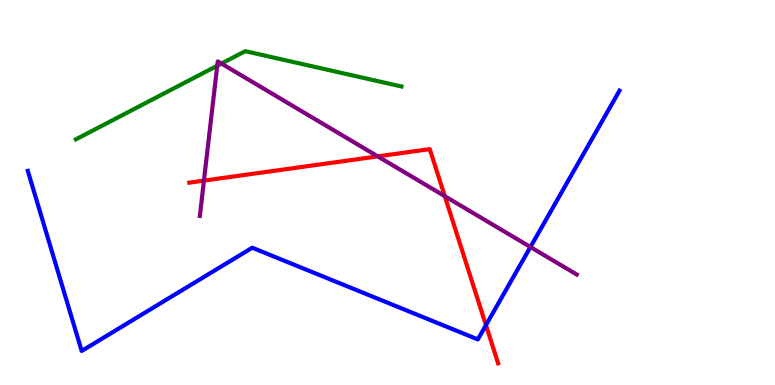[{'lines': ['blue', 'red'], 'intersections': [{'x': 6.27, 'y': 1.55}]}, {'lines': ['green', 'red'], 'intersections': []}, {'lines': ['purple', 'red'], 'intersections': [{'x': 2.63, 'y': 5.31}, {'x': 4.87, 'y': 5.94}, {'x': 5.74, 'y': 4.9}]}, {'lines': ['blue', 'green'], 'intersections': []}, {'lines': ['blue', 'purple'], 'intersections': [{'x': 6.84, 'y': 3.58}]}, {'lines': ['green', 'purple'], 'intersections': [{'x': 2.8, 'y': 8.29}, {'x': 2.86, 'y': 8.35}]}]